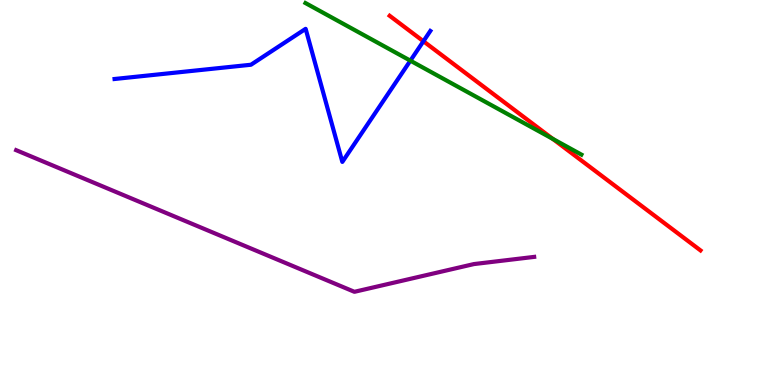[{'lines': ['blue', 'red'], 'intersections': [{'x': 5.46, 'y': 8.93}]}, {'lines': ['green', 'red'], 'intersections': [{'x': 7.13, 'y': 6.39}]}, {'lines': ['purple', 'red'], 'intersections': []}, {'lines': ['blue', 'green'], 'intersections': [{'x': 5.3, 'y': 8.42}]}, {'lines': ['blue', 'purple'], 'intersections': []}, {'lines': ['green', 'purple'], 'intersections': []}]